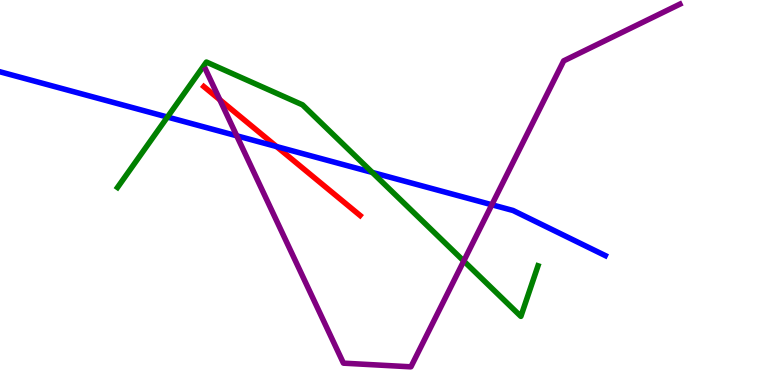[{'lines': ['blue', 'red'], 'intersections': [{'x': 3.57, 'y': 6.19}]}, {'lines': ['green', 'red'], 'intersections': []}, {'lines': ['purple', 'red'], 'intersections': [{'x': 2.84, 'y': 7.41}]}, {'lines': ['blue', 'green'], 'intersections': [{'x': 2.16, 'y': 6.96}, {'x': 4.8, 'y': 5.52}]}, {'lines': ['blue', 'purple'], 'intersections': [{'x': 3.05, 'y': 6.47}, {'x': 6.35, 'y': 4.68}]}, {'lines': ['green', 'purple'], 'intersections': [{'x': 5.98, 'y': 3.22}]}]